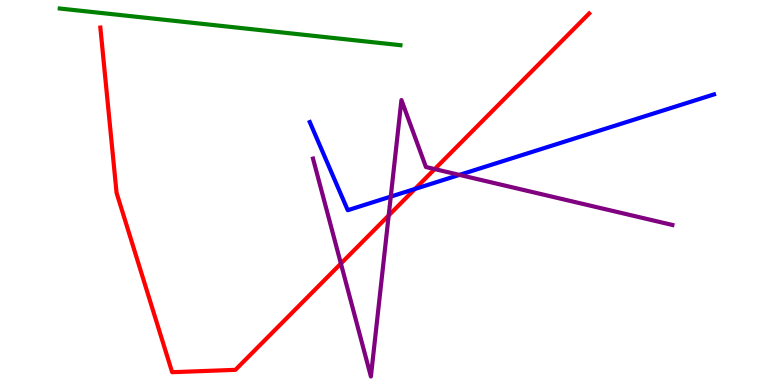[{'lines': ['blue', 'red'], 'intersections': [{'x': 5.35, 'y': 5.09}]}, {'lines': ['green', 'red'], 'intersections': []}, {'lines': ['purple', 'red'], 'intersections': [{'x': 4.4, 'y': 3.15}, {'x': 5.02, 'y': 4.4}, {'x': 5.61, 'y': 5.61}]}, {'lines': ['blue', 'green'], 'intersections': []}, {'lines': ['blue', 'purple'], 'intersections': [{'x': 5.04, 'y': 4.89}, {'x': 5.93, 'y': 5.46}]}, {'lines': ['green', 'purple'], 'intersections': []}]